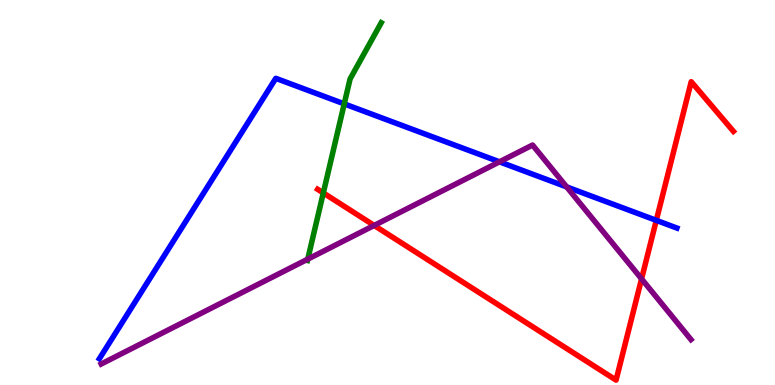[{'lines': ['blue', 'red'], 'intersections': [{'x': 8.47, 'y': 4.28}]}, {'lines': ['green', 'red'], 'intersections': [{'x': 4.17, 'y': 4.99}]}, {'lines': ['purple', 'red'], 'intersections': [{'x': 4.83, 'y': 4.14}, {'x': 8.28, 'y': 2.76}]}, {'lines': ['blue', 'green'], 'intersections': [{'x': 4.44, 'y': 7.3}]}, {'lines': ['blue', 'purple'], 'intersections': [{'x': 6.44, 'y': 5.8}, {'x': 7.31, 'y': 5.15}]}, {'lines': ['green', 'purple'], 'intersections': [{'x': 3.97, 'y': 3.27}]}]